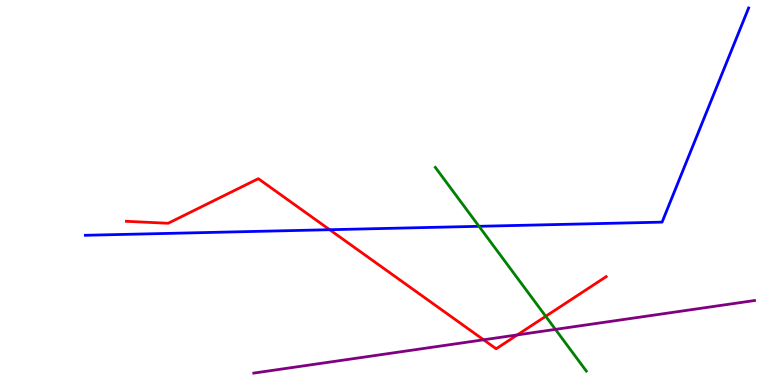[{'lines': ['blue', 'red'], 'intersections': [{'x': 4.25, 'y': 4.03}]}, {'lines': ['green', 'red'], 'intersections': [{'x': 7.04, 'y': 1.78}]}, {'lines': ['purple', 'red'], 'intersections': [{'x': 6.24, 'y': 1.17}, {'x': 6.68, 'y': 1.3}]}, {'lines': ['blue', 'green'], 'intersections': [{'x': 6.18, 'y': 4.12}]}, {'lines': ['blue', 'purple'], 'intersections': []}, {'lines': ['green', 'purple'], 'intersections': [{'x': 7.17, 'y': 1.44}]}]